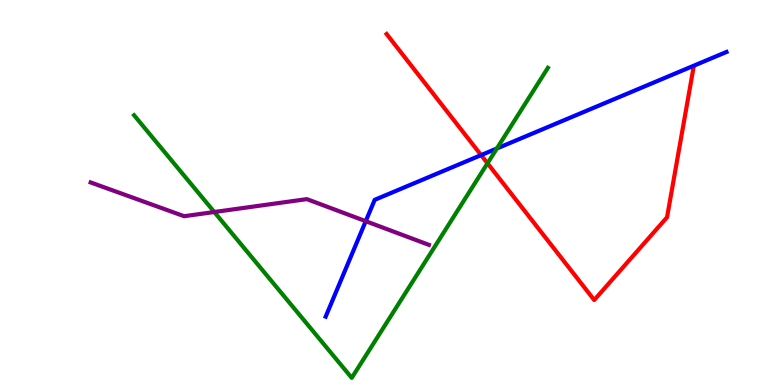[{'lines': ['blue', 'red'], 'intersections': [{'x': 6.21, 'y': 5.97}]}, {'lines': ['green', 'red'], 'intersections': [{'x': 6.29, 'y': 5.76}]}, {'lines': ['purple', 'red'], 'intersections': []}, {'lines': ['blue', 'green'], 'intersections': [{'x': 6.41, 'y': 6.14}]}, {'lines': ['blue', 'purple'], 'intersections': [{'x': 4.72, 'y': 4.25}]}, {'lines': ['green', 'purple'], 'intersections': [{'x': 2.76, 'y': 4.49}]}]